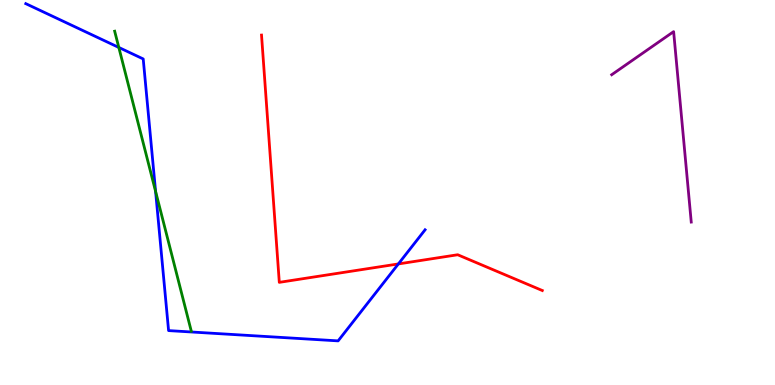[{'lines': ['blue', 'red'], 'intersections': [{'x': 5.14, 'y': 3.14}]}, {'lines': ['green', 'red'], 'intersections': []}, {'lines': ['purple', 'red'], 'intersections': []}, {'lines': ['blue', 'green'], 'intersections': [{'x': 1.53, 'y': 8.77}, {'x': 2.01, 'y': 5.03}]}, {'lines': ['blue', 'purple'], 'intersections': []}, {'lines': ['green', 'purple'], 'intersections': []}]